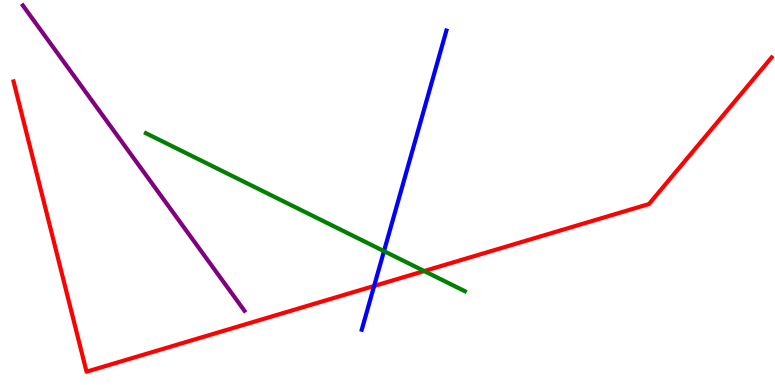[{'lines': ['blue', 'red'], 'intersections': [{'x': 4.83, 'y': 2.57}]}, {'lines': ['green', 'red'], 'intersections': [{'x': 5.47, 'y': 2.96}]}, {'lines': ['purple', 'red'], 'intersections': []}, {'lines': ['blue', 'green'], 'intersections': [{'x': 4.95, 'y': 3.48}]}, {'lines': ['blue', 'purple'], 'intersections': []}, {'lines': ['green', 'purple'], 'intersections': []}]